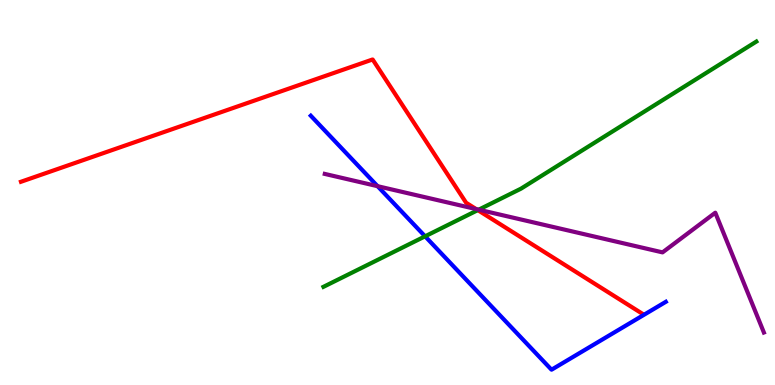[{'lines': ['blue', 'red'], 'intersections': []}, {'lines': ['green', 'red'], 'intersections': [{'x': 6.17, 'y': 4.54}]}, {'lines': ['purple', 'red'], 'intersections': [{'x': 6.14, 'y': 4.57}]}, {'lines': ['blue', 'green'], 'intersections': [{'x': 5.49, 'y': 3.86}]}, {'lines': ['blue', 'purple'], 'intersections': [{'x': 4.87, 'y': 5.16}]}, {'lines': ['green', 'purple'], 'intersections': [{'x': 6.18, 'y': 4.55}]}]